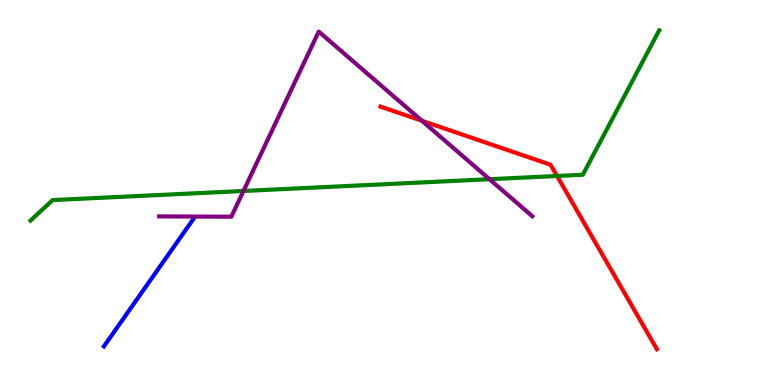[{'lines': ['blue', 'red'], 'intersections': []}, {'lines': ['green', 'red'], 'intersections': [{'x': 7.19, 'y': 5.43}]}, {'lines': ['purple', 'red'], 'intersections': [{'x': 5.44, 'y': 6.86}]}, {'lines': ['blue', 'green'], 'intersections': []}, {'lines': ['blue', 'purple'], 'intersections': []}, {'lines': ['green', 'purple'], 'intersections': [{'x': 3.14, 'y': 5.04}, {'x': 6.32, 'y': 5.35}]}]